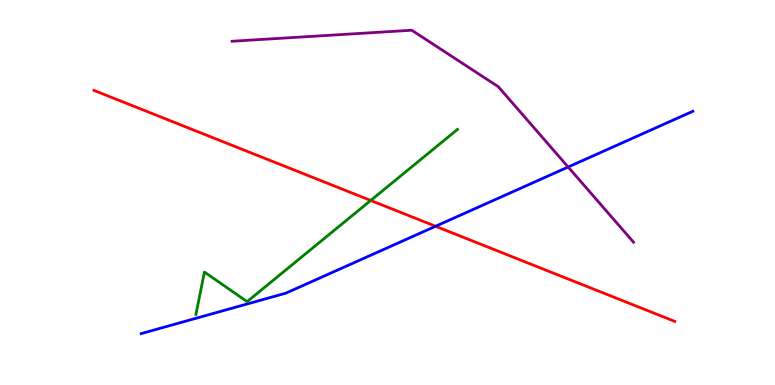[{'lines': ['blue', 'red'], 'intersections': [{'x': 5.62, 'y': 4.12}]}, {'lines': ['green', 'red'], 'intersections': [{'x': 4.78, 'y': 4.79}]}, {'lines': ['purple', 'red'], 'intersections': []}, {'lines': ['blue', 'green'], 'intersections': []}, {'lines': ['blue', 'purple'], 'intersections': [{'x': 7.33, 'y': 5.66}]}, {'lines': ['green', 'purple'], 'intersections': []}]